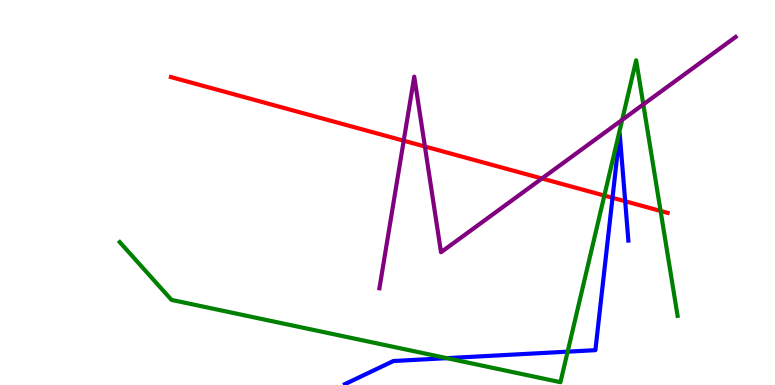[{'lines': ['blue', 'red'], 'intersections': [{'x': 7.9, 'y': 4.86}, {'x': 8.07, 'y': 4.77}]}, {'lines': ['green', 'red'], 'intersections': [{'x': 7.8, 'y': 4.92}, {'x': 8.52, 'y': 4.52}]}, {'lines': ['purple', 'red'], 'intersections': [{'x': 5.21, 'y': 6.35}, {'x': 5.48, 'y': 6.19}, {'x': 6.99, 'y': 5.36}]}, {'lines': ['blue', 'green'], 'intersections': [{'x': 5.77, 'y': 0.697}, {'x': 7.32, 'y': 0.866}]}, {'lines': ['blue', 'purple'], 'intersections': []}, {'lines': ['green', 'purple'], 'intersections': [{'x': 8.03, 'y': 6.89}, {'x': 8.3, 'y': 7.29}]}]